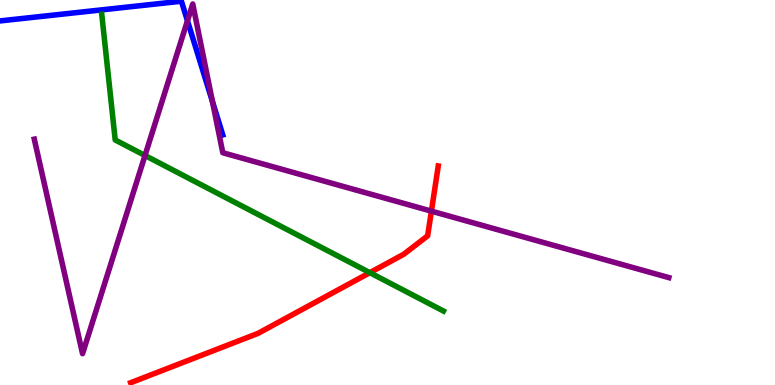[{'lines': ['blue', 'red'], 'intersections': []}, {'lines': ['green', 'red'], 'intersections': [{'x': 4.77, 'y': 2.92}]}, {'lines': ['purple', 'red'], 'intersections': [{'x': 5.57, 'y': 4.52}]}, {'lines': ['blue', 'green'], 'intersections': []}, {'lines': ['blue', 'purple'], 'intersections': [{'x': 2.42, 'y': 9.46}, {'x': 2.74, 'y': 7.36}]}, {'lines': ['green', 'purple'], 'intersections': [{'x': 1.87, 'y': 5.96}]}]